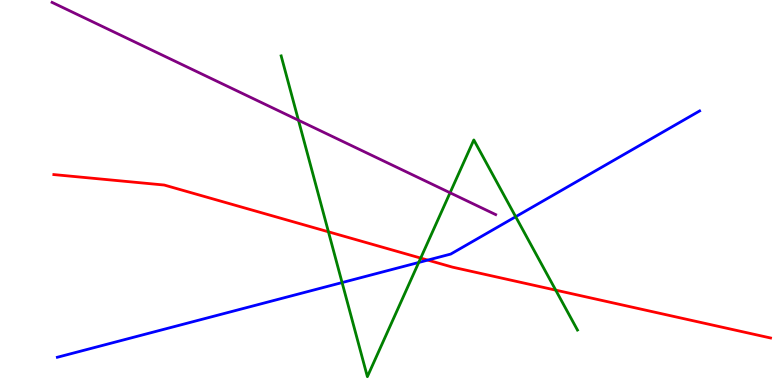[{'lines': ['blue', 'red'], 'intersections': [{'x': 5.52, 'y': 3.24}]}, {'lines': ['green', 'red'], 'intersections': [{'x': 4.24, 'y': 3.98}, {'x': 5.43, 'y': 3.3}, {'x': 7.17, 'y': 2.46}]}, {'lines': ['purple', 'red'], 'intersections': []}, {'lines': ['blue', 'green'], 'intersections': [{'x': 4.41, 'y': 2.66}, {'x': 5.4, 'y': 3.18}, {'x': 6.65, 'y': 4.37}]}, {'lines': ['blue', 'purple'], 'intersections': []}, {'lines': ['green', 'purple'], 'intersections': [{'x': 3.85, 'y': 6.88}, {'x': 5.81, 'y': 4.99}]}]